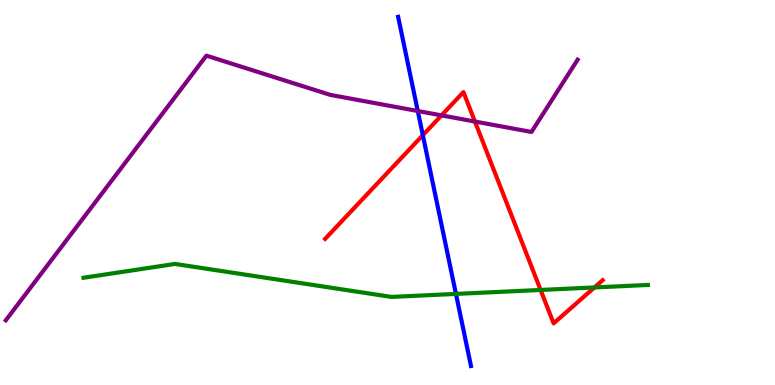[{'lines': ['blue', 'red'], 'intersections': [{'x': 5.46, 'y': 6.49}]}, {'lines': ['green', 'red'], 'intersections': [{'x': 6.98, 'y': 2.47}, {'x': 7.67, 'y': 2.53}]}, {'lines': ['purple', 'red'], 'intersections': [{'x': 5.7, 'y': 7.0}, {'x': 6.13, 'y': 6.84}]}, {'lines': ['blue', 'green'], 'intersections': [{'x': 5.88, 'y': 2.37}]}, {'lines': ['blue', 'purple'], 'intersections': [{'x': 5.39, 'y': 7.12}]}, {'lines': ['green', 'purple'], 'intersections': []}]